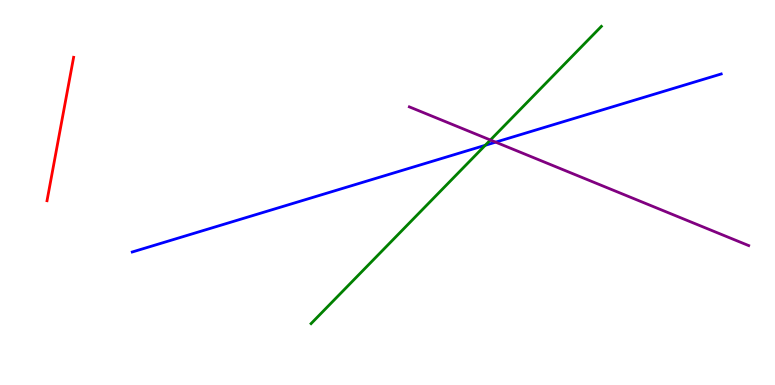[{'lines': ['blue', 'red'], 'intersections': []}, {'lines': ['green', 'red'], 'intersections': []}, {'lines': ['purple', 'red'], 'intersections': []}, {'lines': ['blue', 'green'], 'intersections': [{'x': 6.26, 'y': 6.23}]}, {'lines': ['blue', 'purple'], 'intersections': [{'x': 6.4, 'y': 6.31}]}, {'lines': ['green', 'purple'], 'intersections': [{'x': 6.33, 'y': 6.36}]}]